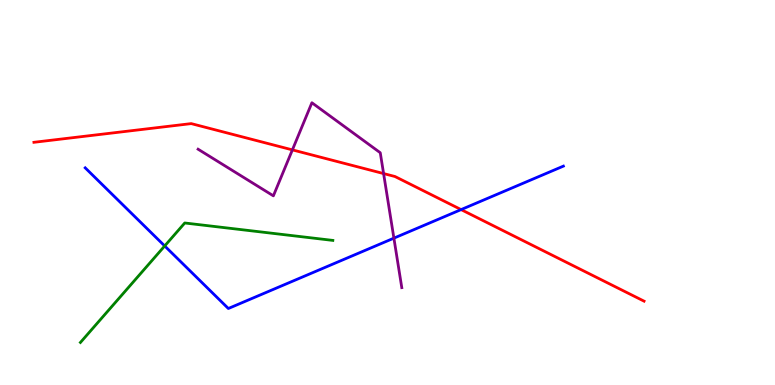[{'lines': ['blue', 'red'], 'intersections': [{'x': 5.95, 'y': 4.56}]}, {'lines': ['green', 'red'], 'intersections': []}, {'lines': ['purple', 'red'], 'intersections': [{'x': 3.77, 'y': 6.11}, {'x': 4.95, 'y': 5.49}]}, {'lines': ['blue', 'green'], 'intersections': [{'x': 2.13, 'y': 3.61}]}, {'lines': ['blue', 'purple'], 'intersections': [{'x': 5.08, 'y': 3.81}]}, {'lines': ['green', 'purple'], 'intersections': []}]